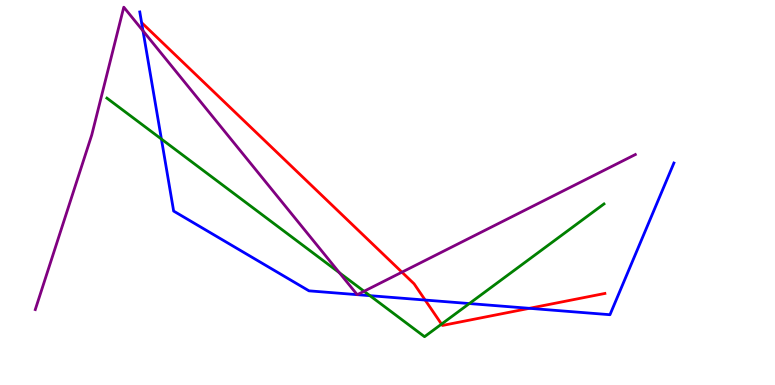[{'lines': ['blue', 'red'], 'intersections': [{'x': 5.49, 'y': 2.21}, {'x': 6.83, 'y': 1.99}]}, {'lines': ['green', 'red'], 'intersections': [{'x': 5.7, 'y': 1.58}]}, {'lines': ['purple', 'red'], 'intersections': [{'x': 5.19, 'y': 2.93}]}, {'lines': ['blue', 'green'], 'intersections': [{'x': 2.08, 'y': 6.39}, {'x': 4.77, 'y': 2.32}, {'x': 6.06, 'y': 2.12}]}, {'lines': ['blue', 'purple'], 'intersections': [{'x': 1.85, 'y': 9.2}, {'x': 4.61, 'y': 2.35}, {'x': 4.61, 'y': 2.35}]}, {'lines': ['green', 'purple'], 'intersections': [{'x': 4.38, 'y': 2.92}, {'x': 4.7, 'y': 2.43}]}]